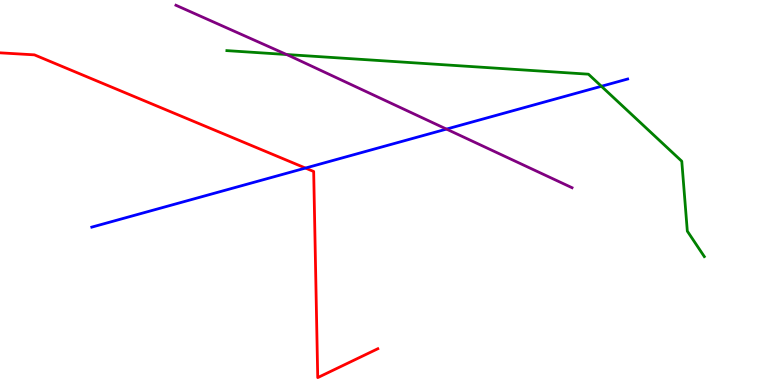[{'lines': ['blue', 'red'], 'intersections': [{'x': 3.94, 'y': 5.63}]}, {'lines': ['green', 'red'], 'intersections': []}, {'lines': ['purple', 'red'], 'intersections': []}, {'lines': ['blue', 'green'], 'intersections': [{'x': 7.76, 'y': 7.76}]}, {'lines': ['blue', 'purple'], 'intersections': [{'x': 5.76, 'y': 6.65}]}, {'lines': ['green', 'purple'], 'intersections': [{'x': 3.7, 'y': 8.58}]}]